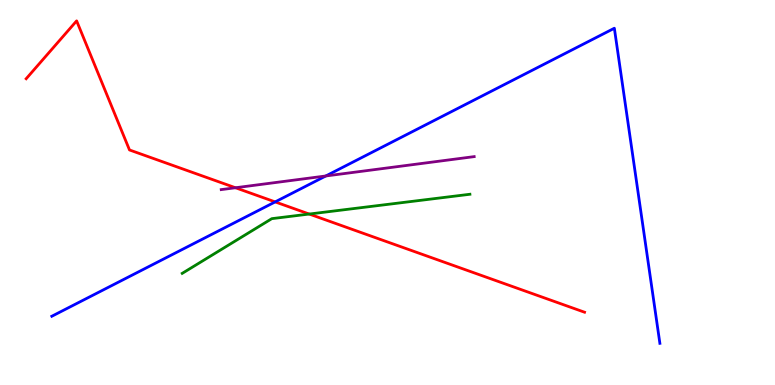[{'lines': ['blue', 'red'], 'intersections': [{'x': 3.55, 'y': 4.76}]}, {'lines': ['green', 'red'], 'intersections': [{'x': 3.99, 'y': 4.44}]}, {'lines': ['purple', 'red'], 'intersections': [{'x': 3.04, 'y': 5.12}]}, {'lines': ['blue', 'green'], 'intersections': []}, {'lines': ['blue', 'purple'], 'intersections': [{'x': 4.2, 'y': 5.43}]}, {'lines': ['green', 'purple'], 'intersections': []}]